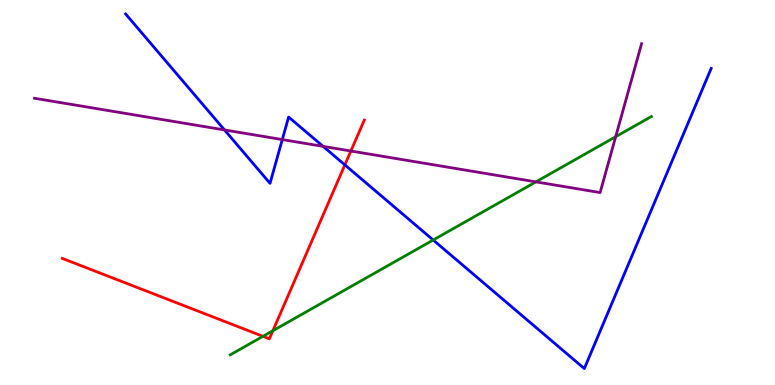[{'lines': ['blue', 'red'], 'intersections': [{'x': 4.45, 'y': 5.72}]}, {'lines': ['green', 'red'], 'intersections': [{'x': 3.39, 'y': 1.26}, {'x': 3.52, 'y': 1.41}]}, {'lines': ['purple', 'red'], 'intersections': [{'x': 4.53, 'y': 6.08}]}, {'lines': ['blue', 'green'], 'intersections': [{'x': 5.59, 'y': 3.77}]}, {'lines': ['blue', 'purple'], 'intersections': [{'x': 2.9, 'y': 6.62}, {'x': 3.64, 'y': 6.37}, {'x': 4.17, 'y': 6.2}]}, {'lines': ['green', 'purple'], 'intersections': [{'x': 6.91, 'y': 5.28}, {'x': 7.94, 'y': 6.45}]}]